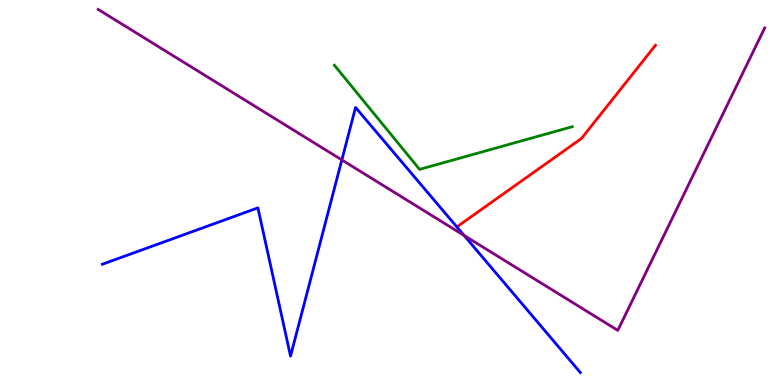[{'lines': ['blue', 'red'], 'intersections': []}, {'lines': ['green', 'red'], 'intersections': []}, {'lines': ['purple', 'red'], 'intersections': []}, {'lines': ['blue', 'green'], 'intersections': []}, {'lines': ['blue', 'purple'], 'intersections': [{'x': 4.41, 'y': 5.85}, {'x': 5.99, 'y': 3.88}]}, {'lines': ['green', 'purple'], 'intersections': []}]